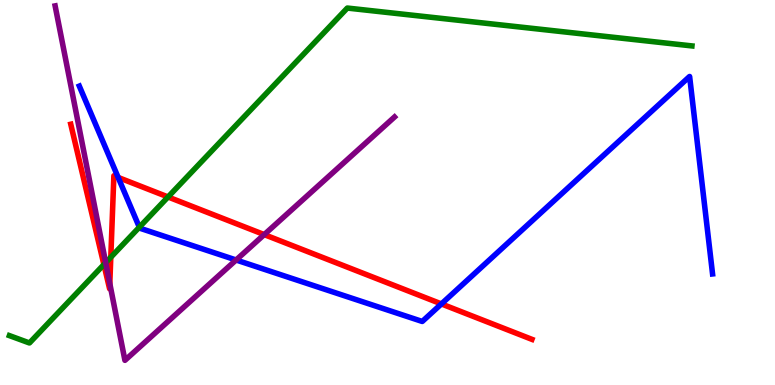[{'lines': ['blue', 'red'], 'intersections': [{'x': 1.52, 'y': 5.39}, {'x': 5.7, 'y': 2.11}]}, {'lines': ['green', 'red'], 'intersections': [{'x': 1.34, 'y': 3.13}, {'x': 1.43, 'y': 3.32}, {'x': 2.17, 'y': 4.88}]}, {'lines': ['purple', 'red'], 'intersections': [{'x': 1.42, 'y': 2.63}, {'x': 3.41, 'y': 3.91}]}, {'lines': ['blue', 'green'], 'intersections': [{'x': 1.8, 'y': 4.1}]}, {'lines': ['blue', 'purple'], 'intersections': [{'x': 3.05, 'y': 3.25}]}, {'lines': ['green', 'purple'], 'intersections': [{'x': 1.36, 'y': 3.18}]}]